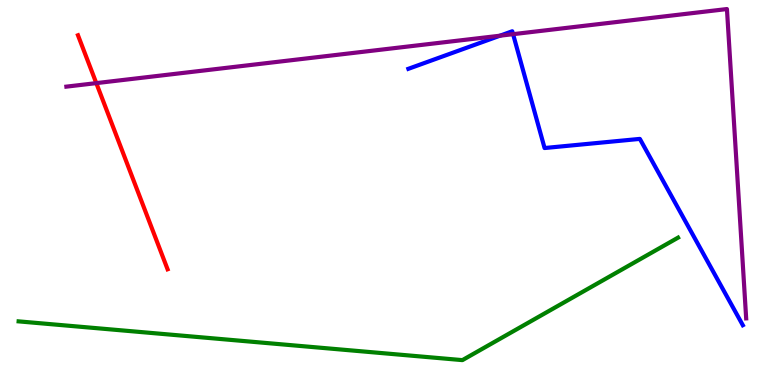[{'lines': ['blue', 'red'], 'intersections': []}, {'lines': ['green', 'red'], 'intersections': []}, {'lines': ['purple', 'red'], 'intersections': [{'x': 1.24, 'y': 7.84}]}, {'lines': ['blue', 'green'], 'intersections': []}, {'lines': ['blue', 'purple'], 'intersections': [{'x': 6.45, 'y': 9.07}, {'x': 6.62, 'y': 9.11}]}, {'lines': ['green', 'purple'], 'intersections': []}]